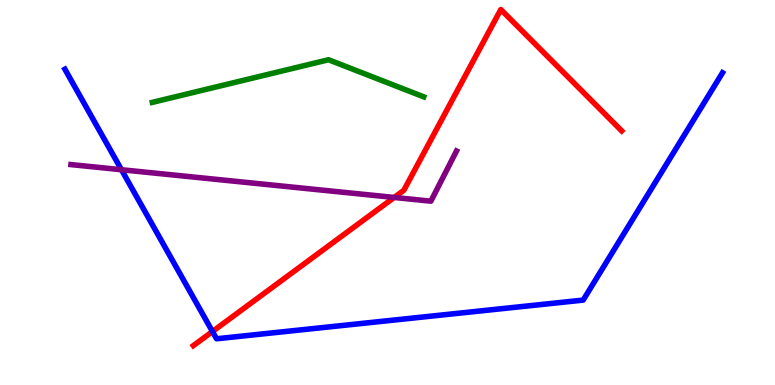[{'lines': ['blue', 'red'], 'intersections': [{'x': 2.74, 'y': 1.39}]}, {'lines': ['green', 'red'], 'intersections': []}, {'lines': ['purple', 'red'], 'intersections': [{'x': 5.09, 'y': 4.87}]}, {'lines': ['blue', 'green'], 'intersections': []}, {'lines': ['blue', 'purple'], 'intersections': [{'x': 1.57, 'y': 5.59}]}, {'lines': ['green', 'purple'], 'intersections': []}]